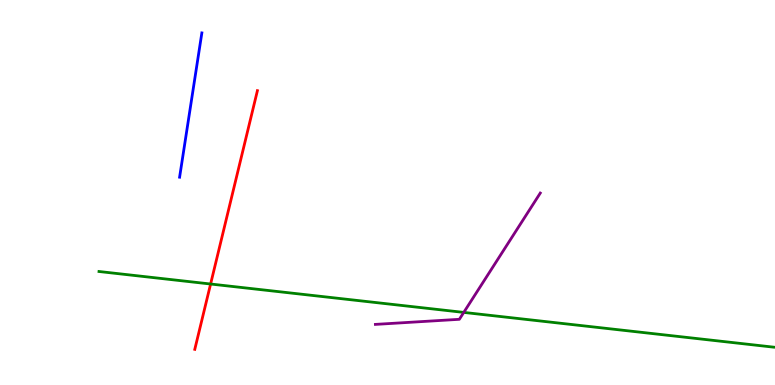[{'lines': ['blue', 'red'], 'intersections': []}, {'lines': ['green', 'red'], 'intersections': [{'x': 2.72, 'y': 2.62}]}, {'lines': ['purple', 'red'], 'intersections': []}, {'lines': ['blue', 'green'], 'intersections': []}, {'lines': ['blue', 'purple'], 'intersections': []}, {'lines': ['green', 'purple'], 'intersections': [{'x': 5.98, 'y': 1.89}]}]